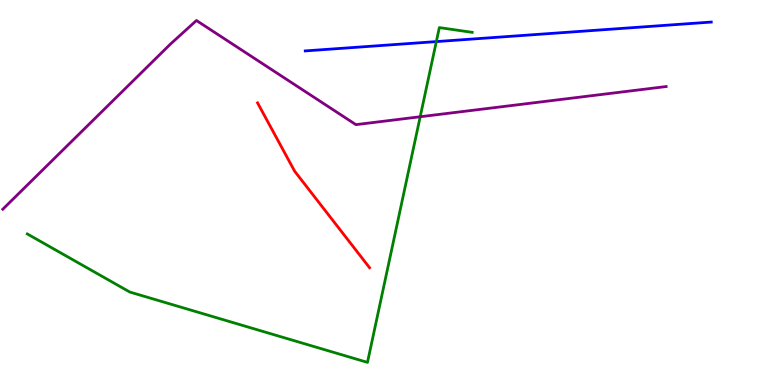[{'lines': ['blue', 'red'], 'intersections': []}, {'lines': ['green', 'red'], 'intersections': []}, {'lines': ['purple', 'red'], 'intersections': []}, {'lines': ['blue', 'green'], 'intersections': [{'x': 5.63, 'y': 8.92}]}, {'lines': ['blue', 'purple'], 'intersections': []}, {'lines': ['green', 'purple'], 'intersections': [{'x': 5.42, 'y': 6.97}]}]